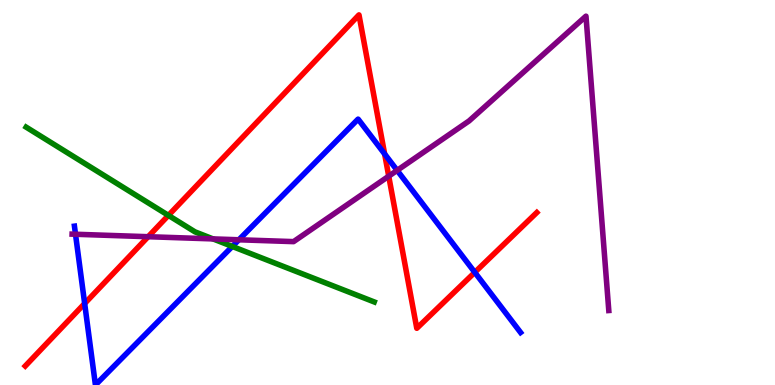[{'lines': ['blue', 'red'], 'intersections': [{'x': 1.09, 'y': 2.12}, {'x': 4.96, 'y': 6.0}, {'x': 6.13, 'y': 2.93}]}, {'lines': ['green', 'red'], 'intersections': [{'x': 2.17, 'y': 4.41}]}, {'lines': ['purple', 'red'], 'intersections': [{'x': 1.91, 'y': 3.85}, {'x': 5.02, 'y': 5.42}]}, {'lines': ['blue', 'green'], 'intersections': [{'x': 3.0, 'y': 3.6}]}, {'lines': ['blue', 'purple'], 'intersections': [{'x': 0.974, 'y': 3.92}, {'x': 3.08, 'y': 3.77}, {'x': 5.12, 'y': 5.57}]}, {'lines': ['green', 'purple'], 'intersections': [{'x': 2.75, 'y': 3.79}]}]